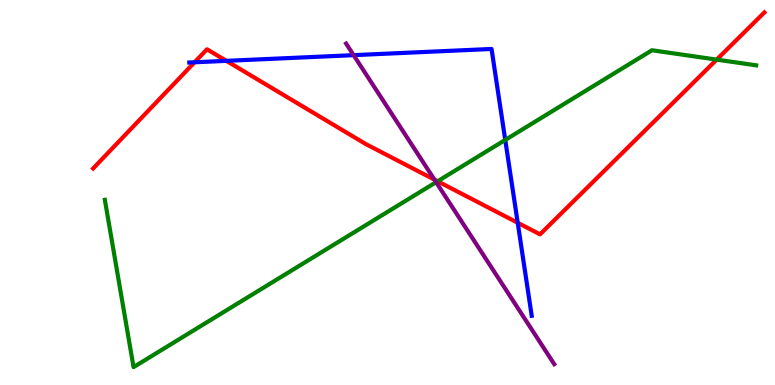[{'lines': ['blue', 'red'], 'intersections': [{'x': 2.51, 'y': 8.38}, {'x': 2.92, 'y': 8.42}, {'x': 6.68, 'y': 4.21}]}, {'lines': ['green', 'red'], 'intersections': [{'x': 5.65, 'y': 5.29}, {'x': 9.25, 'y': 8.45}]}, {'lines': ['purple', 'red'], 'intersections': [{'x': 5.61, 'y': 5.33}]}, {'lines': ['blue', 'green'], 'intersections': [{'x': 6.52, 'y': 6.37}]}, {'lines': ['blue', 'purple'], 'intersections': [{'x': 4.56, 'y': 8.57}]}, {'lines': ['green', 'purple'], 'intersections': [{'x': 5.63, 'y': 5.27}]}]